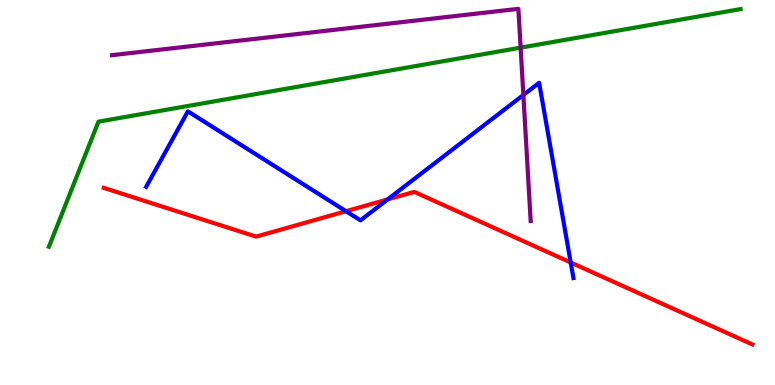[{'lines': ['blue', 'red'], 'intersections': [{'x': 4.46, 'y': 4.51}, {'x': 5.0, 'y': 4.82}, {'x': 7.36, 'y': 3.18}]}, {'lines': ['green', 'red'], 'intersections': []}, {'lines': ['purple', 'red'], 'intersections': []}, {'lines': ['blue', 'green'], 'intersections': []}, {'lines': ['blue', 'purple'], 'intersections': [{'x': 6.75, 'y': 7.53}]}, {'lines': ['green', 'purple'], 'intersections': [{'x': 6.72, 'y': 8.76}]}]